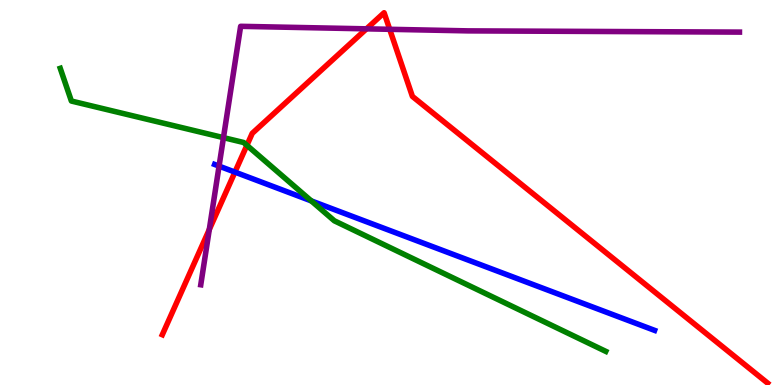[{'lines': ['blue', 'red'], 'intersections': [{'x': 3.03, 'y': 5.53}]}, {'lines': ['green', 'red'], 'intersections': [{'x': 3.19, 'y': 6.23}]}, {'lines': ['purple', 'red'], 'intersections': [{'x': 2.7, 'y': 4.04}, {'x': 4.73, 'y': 9.25}, {'x': 5.03, 'y': 9.24}]}, {'lines': ['blue', 'green'], 'intersections': [{'x': 4.02, 'y': 4.78}]}, {'lines': ['blue', 'purple'], 'intersections': [{'x': 2.83, 'y': 5.69}]}, {'lines': ['green', 'purple'], 'intersections': [{'x': 2.88, 'y': 6.42}]}]